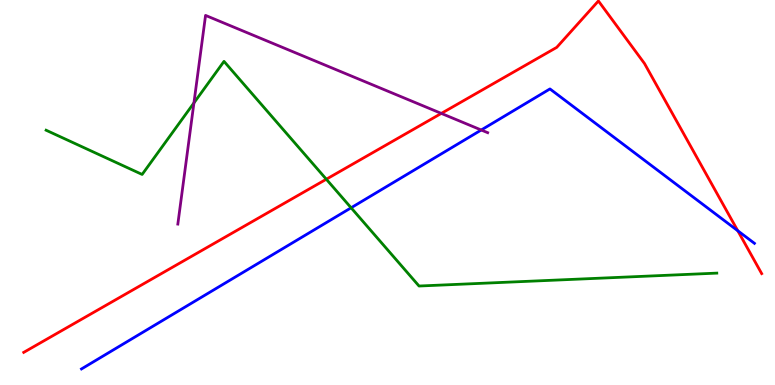[{'lines': ['blue', 'red'], 'intersections': [{'x': 9.52, 'y': 4.01}]}, {'lines': ['green', 'red'], 'intersections': [{'x': 4.21, 'y': 5.34}]}, {'lines': ['purple', 'red'], 'intersections': [{'x': 5.69, 'y': 7.05}]}, {'lines': ['blue', 'green'], 'intersections': [{'x': 4.53, 'y': 4.6}]}, {'lines': ['blue', 'purple'], 'intersections': [{'x': 6.21, 'y': 6.62}]}, {'lines': ['green', 'purple'], 'intersections': [{'x': 2.5, 'y': 7.33}]}]